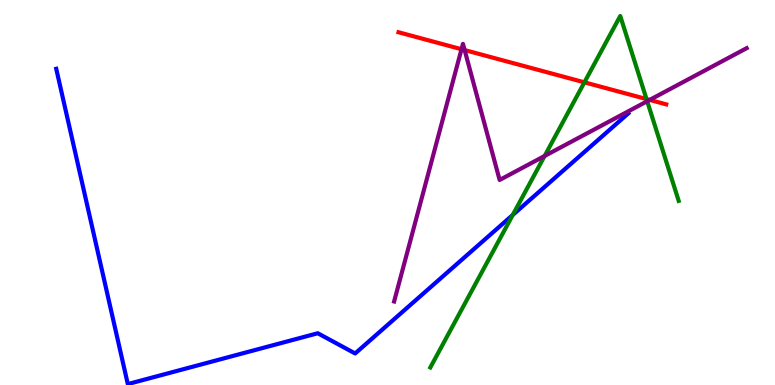[{'lines': ['blue', 'red'], 'intersections': []}, {'lines': ['green', 'red'], 'intersections': [{'x': 7.54, 'y': 7.86}, {'x': 8.34, 'y': 7.43}]}, {'lines': ['purple', 'red'], 'intersections': [{'x': 5.95, 'y': 8.72}, {'x': 6.0, 'y': 8.7}, {'x': 8.38, 'y': 7.4}]}, {'lines': ['blue', 'green'], 'intersections': [{'x': 6.62, 'y': 4.42}]}, {'lines': ['blue', 'purple'], 'intersections': []}, {'lines': ['green', 'purple'], 'intersections': [{'x': 7.03, 'y': 5.95}, {'x': 8.35, 'y': 7.37}]}]